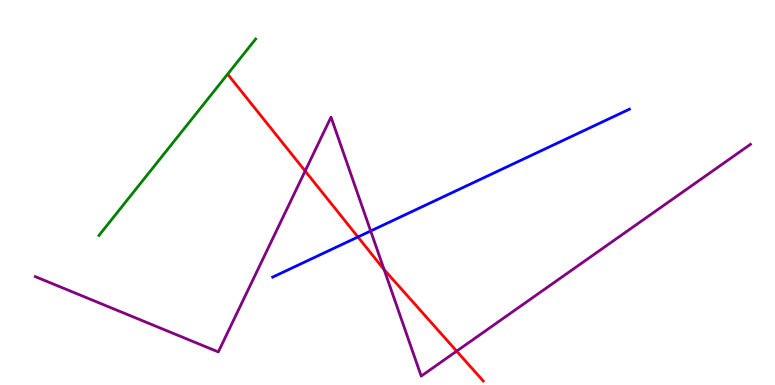[{'lines': ['blue', 'red'], 'intersections': [{'x': 4.62, 'y': 3.84}]}, {'lines': ['green', 'red'], 'intersections': []}, {'lines': ['purple', 'red'], 'intersections': [{'x': 3.94, 'y': 5.56}, {'x': 4.96, 'y': 3.0}, {'x': 5.89, 'y': 0.879}]}, {'lines': ['blue', 'green'], 'intersections': []}, {'lines': ['blue', 'purple'], 'intersections': [{'x': 4.78, 'y': 4.0}]}, {'lines': ['green', 'purple'], 'intersections': []}]